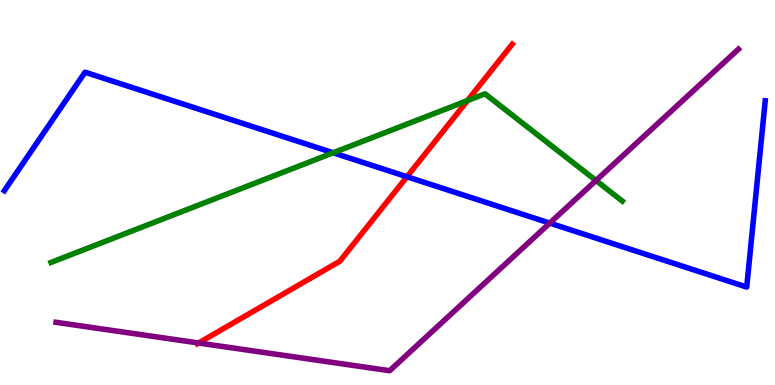[{'lines': ['blue', 'red'], 'intersections': [{'x': 5.25, 'y': 5.41}]}, {'lines': ['green', 'red'], 'intersections': [{'x': 6.03, 'y': 7.39}]}, {'lines': ['purple', 'red'], 'intersections': [{'x': 2.56, 'y': 1.09}]}, {'lines': ['blue', 'green'], 'intersections': [{'x': 4.3, 'y': 6.03}]}, {'lines': ['blue', 'purple'], 'intersections': [{'x': 7.09, 'y': 4.21}]}, {'lines': ['green', 'purple'], 'intersections': [{'x': 7.69, 'y': 5.31}]}]